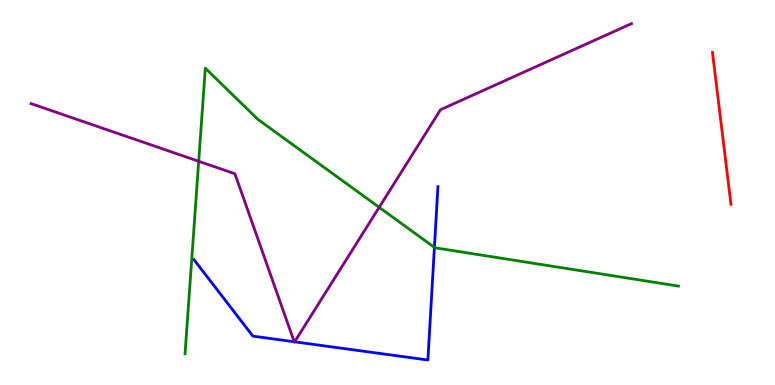[{'lines': ['blue', 'red'], 'intersections': []}, {'lines': ['green', 'red'], 'intersections': []}, {'lines': ['purple', 'red'], 'intersections': []}, {'lines': ['blue', 'green'], 'intersections': [{'x': 5.61, 'y': 3.57}]}, {'lines': ['blue', 'purple'], 'intersections': [{'x': 3.8, 'y': 1.12}, {'x': 3.8, 'y': 1.12}]}, {'lines': ['green', 'purple'], 'intersections': [{'x': 2.56, 'y': 5.81}, {'x': 4.89, 'y': 4.61}]}]